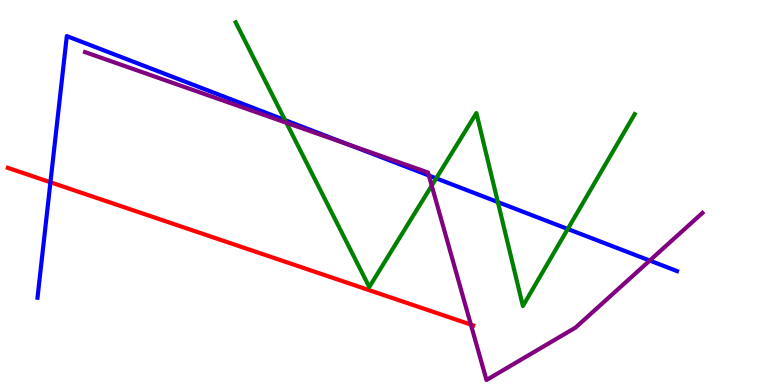[{'lines': ['blue', 'red'], 'intersections': [{'x': 0.651, 'y': 5.27}]}, {'lines': ['green', 'red'], 'intersections': []}, {'lines': ['purple', 'red'], 'intersections': [{'x': 6.08, 'y': 1.57}]}, {'lines': ['blue', 'green'], 'intersections': [{'x': 3.68, 'y': 6.88}, {'x': 5.63, 'y': 5.37}, {'x': 6.42, 'y': 4.75}, {'x': 7.33, 'y': 4.05}]}, {'lines': ['blue', 'purple'], 'intersections': [{'x': 4.5, 'y': 6.24}, {'x': 5.53, 'y': 5.44}, {'x': 8.38, 'y': 3.23}]}, {'lines': ['green', 'purple'], 'intersections': [{'x': 3.7, 'y': 6.81}, {'x': 5.57, 'y': 5.18}]}]